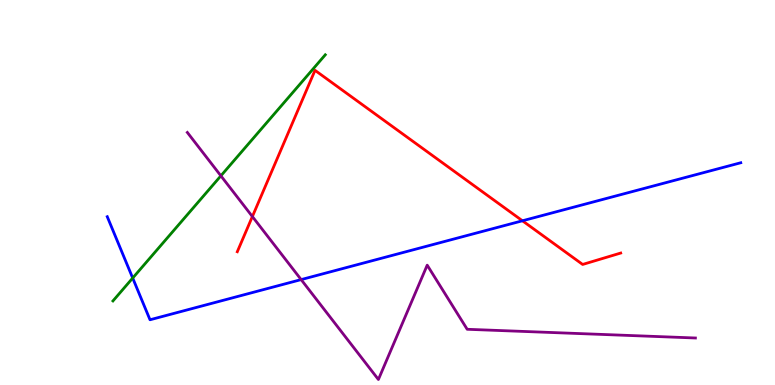[{'lines': ['blue', 'red'], 'intersections': [{'x': 6.74, 'y': 4.27}]}, {'lines': ['green', 'red'], 'intersections': []}, {'lines': ['purple', 'red'], 'intersections': [{'x': 3.26, 'y': 4.38}]}, {'lines': ['blue', 'green'], 'intersections': [{'x': 1.71, 'y': 2.78}]}, {'lines': ['blue', 'purple'], 'intersections': [{'x': 3.89, 'y': 2.74}]}, {'lines': ['green', 'purple'], 'intersections': [{'x': 2.85, 'y': 5.43}]}]